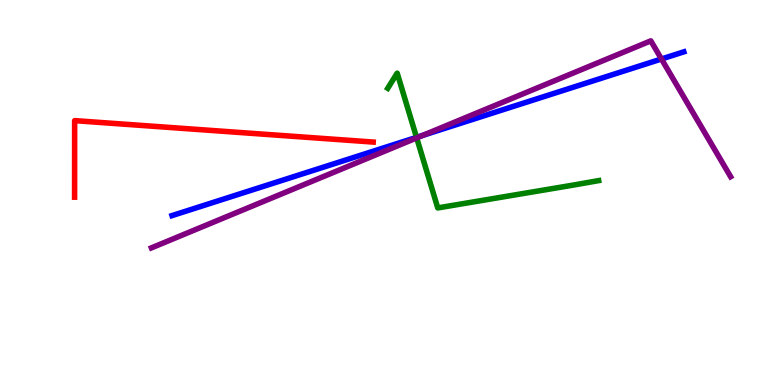[{'lines': ['blue', 'red'], 'intersections': []}, {'lines': ['green', 'red'], 'intersections': []}, {'lines': ['purple', 'red'], 'intersections': []}, {'lines': ['blue', 'green'], 'intersections': [{'x': 5.37, 'y': 6.43}]}, {'lines': ['blue', 'purple'], 'intersections': [{'x': 5.46, 'y': 6.48}, {'x': 8.53, 'y': 8.47}]}, {'lines': ['green', 'purple'], 'intersections': [{'x': 5.38, 'y': 6.42}]}]